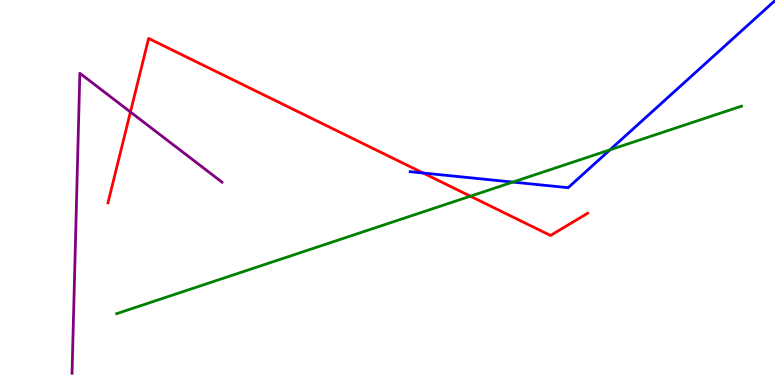[{'lines': ['blue', 'red'], 'intersections': [{'x': 5.46, 'y': 5.51}]}, {'lines': ['green', 'red'], 'intersections': [{'x': 6.07, 'y': 4.9}]}, {'lines': ['purple', 'red'], 'intersections': [{'x': 1.68, 'y': 7.09}]}, {'lines': ['blue', 'green'], 'intersections': [{'x': 6.62, 'y': 5.27}, {'x': 7.87, 'y': 6.11}]}, {'lines': ['blue', 'purple'], 'intersections': []}, {'lines': ['green', 'purple'], 'intersections': []}]